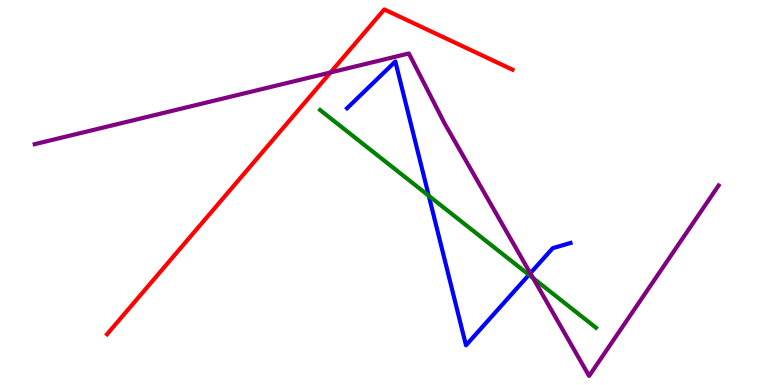[{'lines': ['blue', 'red'], 'intersections': []}, {'lines': ['green', 'red'], 'intersections': []}, {'lines': ['purple', 'red'], 'intersections': [{'x': 4.26, 'y': 8.12}]}, {'lines': ['blue', 'green'], 'intersections': [{'x': 5.53, 'y': 4.91}, {'x': 6.83, 'y': 2.86}]}, {'lines': ['blue', 'purple'], 'intersections': [{'x': 6.84, 'y': 2.9}]}, {'lines': ['green', 'purple'], 'intersections': [{'x': 6.88, 'y': 2.78}]}]